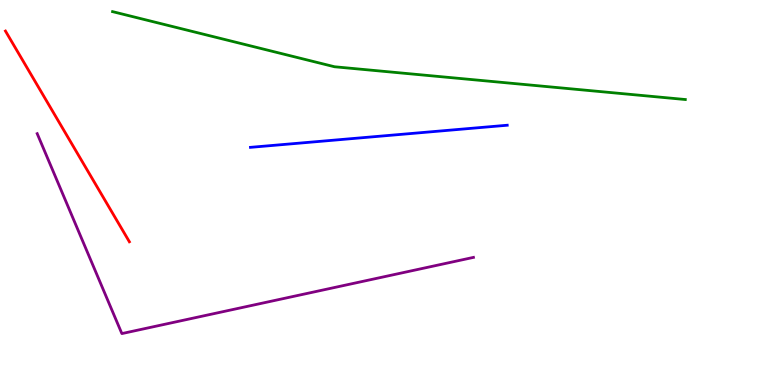[{'lines': ['blue', 'red'], 'intersections': []}, {'lines': ['green', 'red'], 'intersections': []}, {'lines': ['purple', 'red'], 'intersections': []}, {'lines': ['blue', 'green'], 'intersections': []}, {'lines': ['blue', 'purple'], 'intersections': []}, {'lines': ['green', 'purple'], 'intersections': []}]